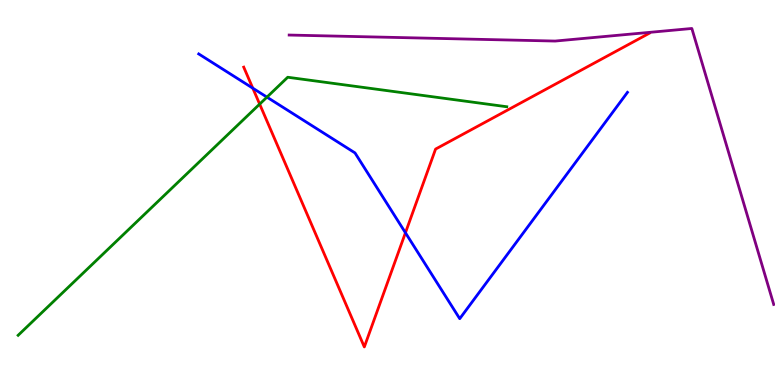[{'lines': ['blue', 'red'], 'intersections': [{'x': 3.26, 'y': 7.71}, {'x': 5.23, 'y': 3.95}]}, {'lines': ['green', 'red'], 'intersections': [{'x': 3.35, 'y': 7.3}]}, {'lines': ['purple', 'red'], 'intersections': []}, {'lines': ['blue', 'green'], 'intersections': [{'x': 3.44, 'y': 7.48}]}, {'lines': ['blue', 'purple'], 'intersections': []}, {'lines': ['green', 'purple'], 'intersections': []}]